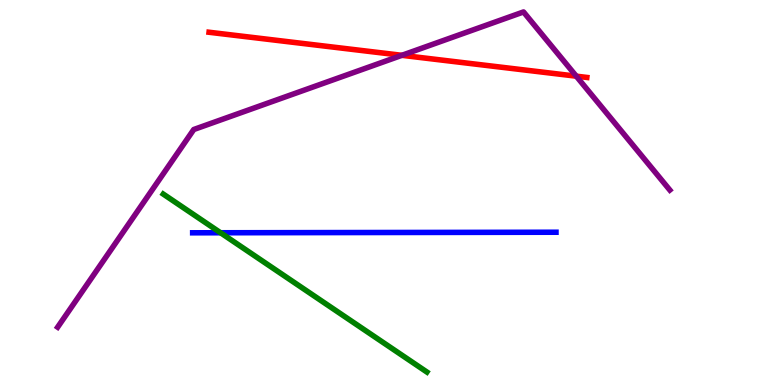[{'lines': ['blue', 'red'], 'intersections': []}, {'lines': ['green', 'red'], 'intersections': []}, {'lines': ['purple', 'red'], 'intersections': [{'x': 5.19, 'y': 8.56}, {'x': 7.44, 'y': 8.02}]}, {'lines': ['blue', 'green'], 'intersections': [{'x': 2.85, 'y': 3.95}]}, {'lines': ['blue', 'purple'], 'intersections': []}, {'lines': ['green', 'purple'], 'intersections': []}]